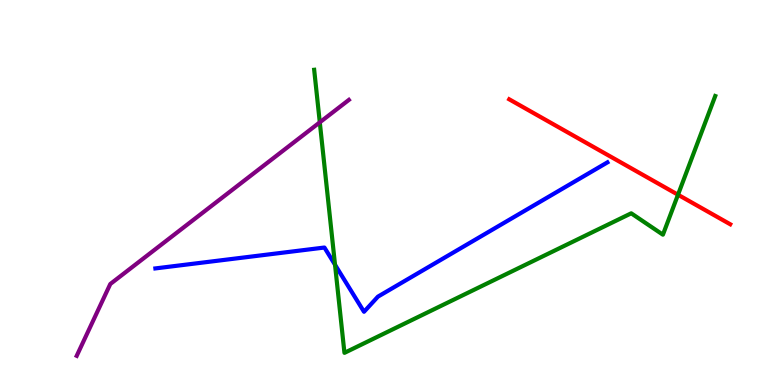[{'lines': ['blue', 'red'], 'intersections': []}, {'lines': ['green', 'red'], 'intersections': [{'x': 8.75, 'y': 4.94}]}, {'lines': ['purple', 'red'], 'intersections': []}, {'lines': ['blue', 'green'], 'intersections': [{'x': 4.32, 'y': 3.12}]}, {'lines': ['blue', 'purple'], 'intersections': []}, {'lines': ['green', 'purple'], 'intersections': [{'x': 4.13, 'y': 6.82}]}]